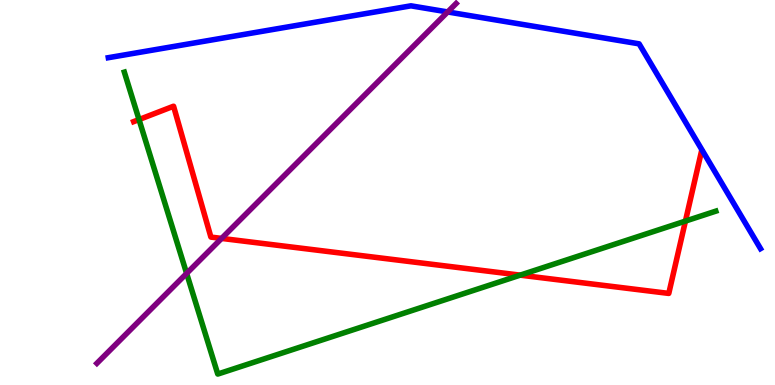[{'lines': ['blue', 'red'], 'intersections': []}, {'lines': ['green', 'red'], 'intersections': [{'x': 1.79, 'y': 6.89}, {'x': 6.71, 'y': 2.85}, {'x': 8.84, 'y': 4.26}]}, {'lines': ['purple', 'red'], 'intersections': [{'x': 2.86, 'y': 3.81}]}, {'lines': ['blue', 'green'], 'intersections': []}, {'lines': ['blue', 'purple'], 'intersections': [{'x': 5.78, 'y': 9.69}]}, {'lines': ['green', 'purple'], 'intersections': [{'x': 2.41, 'y': 2.9}]}]